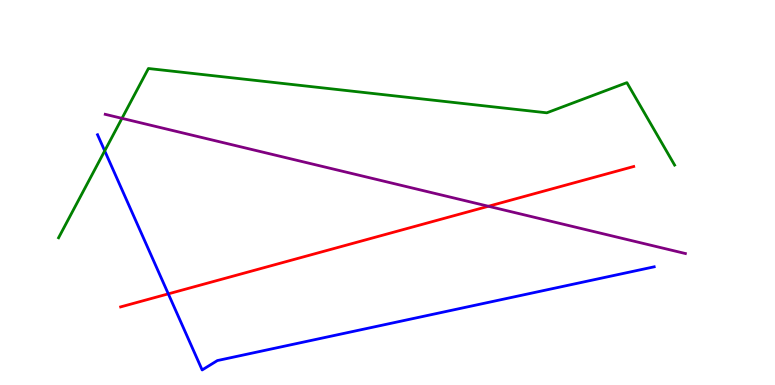[{'lines': ['blue', 'red'], 'intersections': [{'x': 2.17, 'y': 2.37}]}, {'lines': ['green', 'red'], 'intersections': []}, {'lines': ['purple', 'red'], 'intersections': [{'x': 6.3, 'y': 4.64}]}, {'lines': ['blue', 'green'], 'intersections': [{'x': 1.35, 'y': 6.08}]}, {'lines': ['blue', 'purple'], 'intersections': []}, {'lines': ['green', 'purple'], 'intersections': [{'x': 1.57, 'y': 6.93}]}]